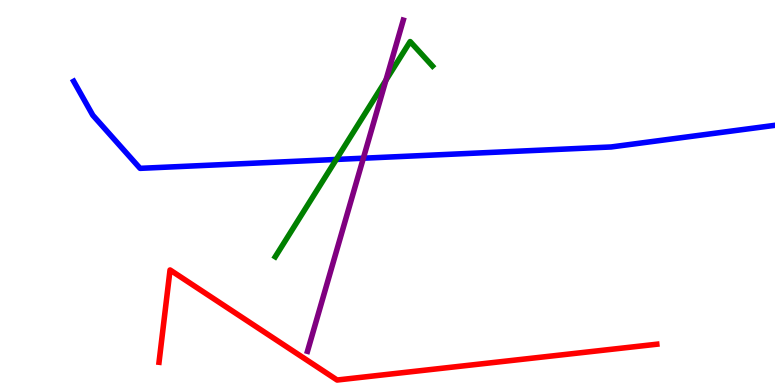[{'lines': ['blue', 'red'], 'intersections': []}, {'lines': ['green', 'red'], 'intersections': []}, {'lines': ['purple', 'red'], 'intersections': []}, {'lines': ['blue', 'green'], 'intersections': [{'x': 4.34, 'y': 5.86}]}, {'lines': ['blue', 'purple'], 'intersections': [{'x': 4.69, 'y': 5.89}]}, {'lines': ['green', 'purple'], 'intersections': [{'x': 4.98, 'y': 7.92}]}]